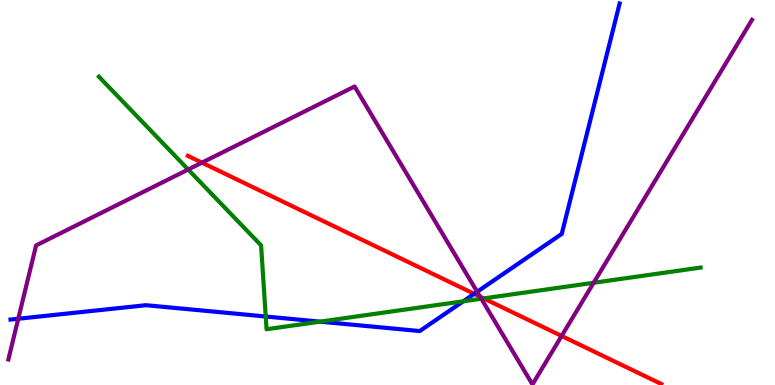[{'lines': ['blue', 'red'], 'intersections': [{'x': 6.12, 'y': 2.37}]}, {'lines': ['green', 'red'], 'intersections': [{'x': 6.24, 'y': 2.25}]}, {'lines': ['purple', 'red'], 'intersections': [{'x': 2.61, 'y': 5.78}, {'x': 6.19, 'y': 2.29}, {'x': 7.25, 'y': 1.27}]}, {'lines': ['blue', 'green'], 'intersections': [{'x': 3.43, 'y': 1.78}, {'x': 4.13, 'y': 1.65}, {'x': 5.98, 'y': 2.17}]}, {'lines': ['blue', 'purple'], 'intersections': [{'x': 0.236, 'y': 1.72}, {'x': 6.16, 'y': 2.42}]}, {'lines': ['green', 'purple'], 'intersections': [{'x': 2.43, 'y': 5.6}, {'x': 6.21, 'y': 2.24}, {'x': 7.66, 'y': 2.66}]}]